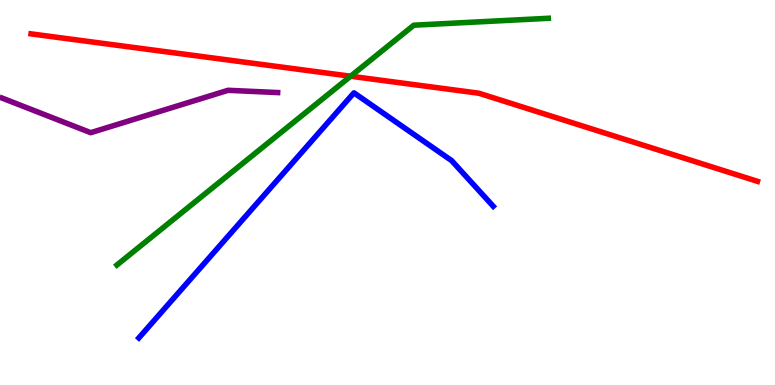[{'lines': ['blue', 'red'], 'intersections': []}, {'lines': ['green', 'red'], 'intersections': [{'x': 4.52, 'y': 8.02}]}, {'lines': ['purple', 'red'], 'intersections': []}, {'lines': ['blue', 'green'], 'intersections': []}, {'lines': ['blue', 'purple'], 'intersections': []}, {'lines': ['green', 'purple'], 'intersections': []}]